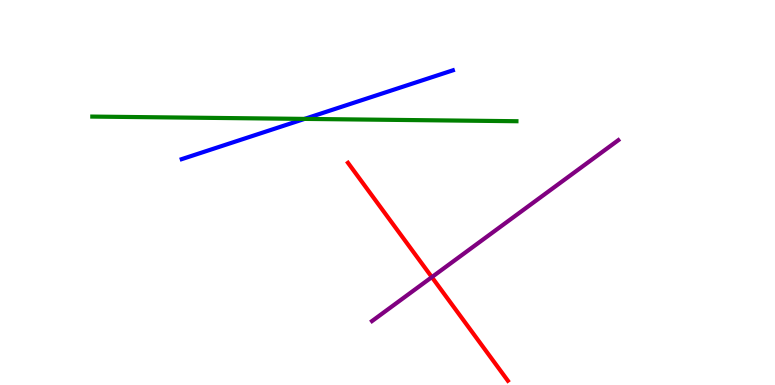[{'lines': ['blue', 'red'], 'intersections': []}, {'lines': ['green', 'red'], 'intersections': []}, {'lines': ['purple', 'red'], 'intersections': [{'x': 5.57, 'y': 2.8}]}, {'lines': ['blue', 'green'], 'intersections': [{'x': 3.93, 'y': 6.91}]}, {'lines': ['blue', 'purple'], 'intersections': []}, {'lines': ['green', 'purple'], 'intersections': []}]